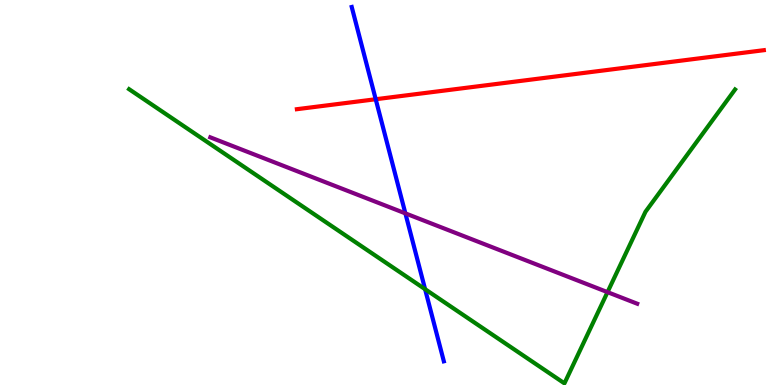[{'lines': ['blue', 'red'], 'intersections': [{'x': 4.85, 'y': 7.42}]}, {'lines': ['green', 'red'], 'intersections': []}, {'lines': ['purple', 'red'], 'intersections': []}, {'lines': ['blue', 'green'], 'intersections': [{'x': 5.49, 'y': 2.49}]}, {'lines': ['blue', 'purple'], 'intersections': [{'x': 5.23, 'y': 4.46}]}, {'lines': ['green', 'purple'], 'intersections': [{'x': 7.84, 'y': 2.41}]}]